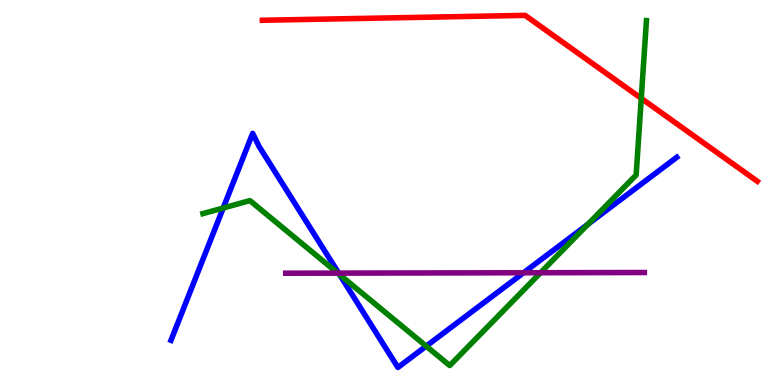[{'lines': ['blue', 'red'], 'intersections': []}, {'lines': ['green', 'red'], 'intersections': [{'x': 8.27, 'y': 7.45}]}, {'lines': ['purple', 'red'], 'intersections': []}, {'lines': ['blue', 'green'], 'intersections': [{'x': 2.88, 'y': 4.6}, {'x': 4.38, 'y': 2.87}, {'x': 5.5, 'y': 1.01}, {'x': 7.59, 'y': 4.18}]}, {'lines': ['blue', 'purple'], 'intersections': [{'x': 4.37, 'y': 2.91}, {'x': 6.76, 'y': 2.92}]}, {'lines': ['green', 'purple'], 'intersections': [{'x': 4.36, 'y': 2.91}, {'x': 6.97, 'y': 2.92}]}]